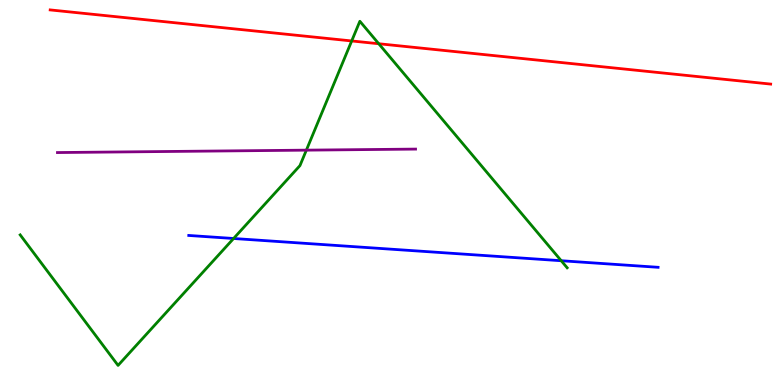[{'lines': ['blue', 'red'], 'intersections': []}, {'lines': ['green', 'red'], 'intersections': [{'x': 4.54, 'y': 8.94}, {'x': 4.89, 'y': 8.86}]}, {'lines': ['purple', 'red'], 'intersections': []}, {'lines': ['blue', 'green'], 'intersections': [{'x': 3.01, 'y': 3.81}, {'x': 7.24, 'y': 3.23}]}, {'lines': ['blue', 'purple'], 'intersections': []}, {'lines': ['green', 'purple'], 'intersections': [{'x': 3.95, 'y': 6.1}]}]